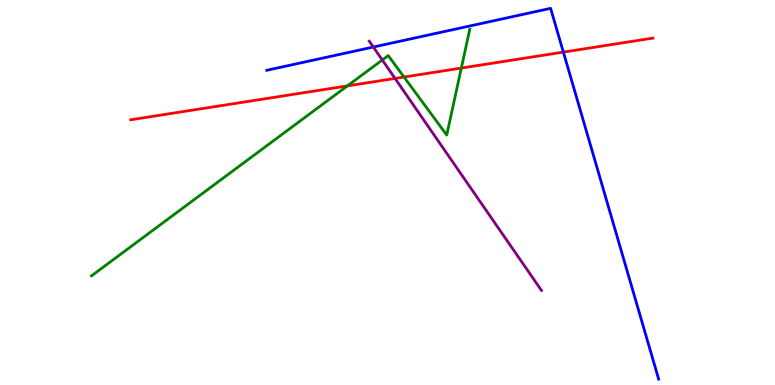[{'lines': ['blue', 'red'], 'intersections': [{'x': 7.27, 'y': 8.65}]}, {'lines': ['green', 'red'], 'intersections': [{'x': 4.48, 'y': 7.77}, {'x': 5.21, 'y': 8.0}, {'x': 5.95, 'y': 8.23}]}, {'lines': ['purple', 'red'], 'intersections': [{'x': 5.1, 'y': 7.96}]}, {'lines': ['blue', 'green'], 'intersections': []}, {'lines': ['blue', 'purple'], 'intersections': [{'x': 4.82, 'y': 8.78}]}, {'lines': ['green', 'purple'], 'intersections': [{'x': 4.93, 'y': 8.44}]}]